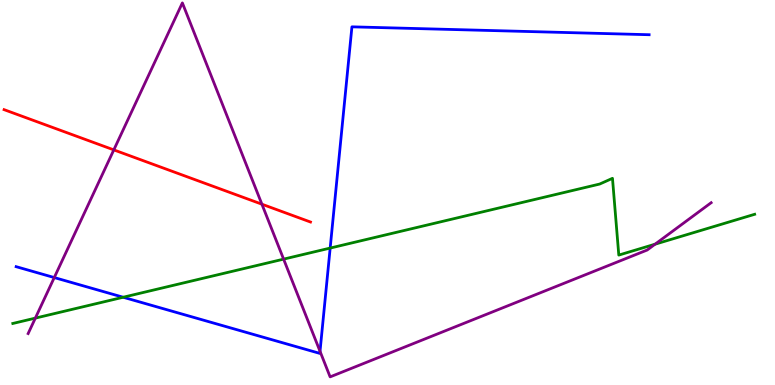[{'lines': ['blue', 'red'], 'intersections': []}, {'lines': ['green', 'red'], 'intersections': []}, {'lines': ['purple', 'red'], 'intersections': [{'x': 1.47, 'y': 6.11}, {'x': 3.38, 'y': 4.7}]}, {'lines': ['blue', 'green'], 'intersections': [{'x': 1.59, 'y': 2.28}, {'x': 4.26, 'y': 3.56}]}, {'lines': ['blue', 'purple'], 'intersections': [{'x': 0.7, 'y': 2.79}, {'x': 4.13, 'y': 0.875}]}, {'lines': ['green', 'purple'], 'intersections': [{'x': 0.456, 'y': 1.74}, {'x': 3.66, 'y': 3.27}, {'x': 8.45, 'y': 3.66}]}]